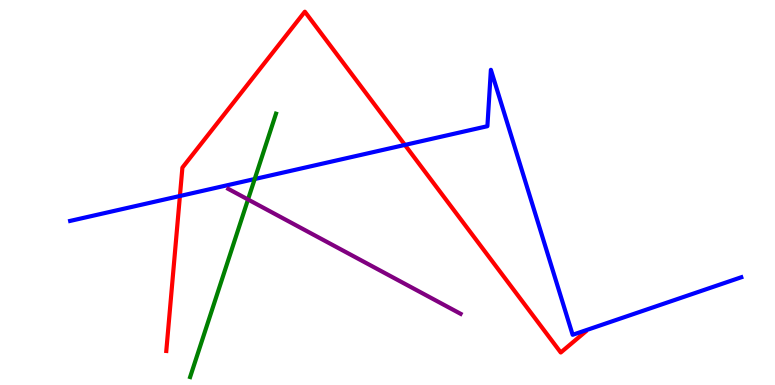[{'lines': ['blue', 'red'], 'intersections': [{'x': 2.32, 'y': 4.91}, {'x': 5.22, 'y': 6.24}]}, {'lines': ['green', 'red'], 'intersections': []}, {'lines': ['purple', 'red'], 'intersections': []}, {'lines': ['blue', 'green'], 'intersections': [{'x': 3.29, 'y': 5.35}]}, {'lines': ['blue', 'purple'], 'intersections': []}, {'lines': ['green', 'purple'], 'intersections': [{'x': 3.2, 'y': 4.82}]}]